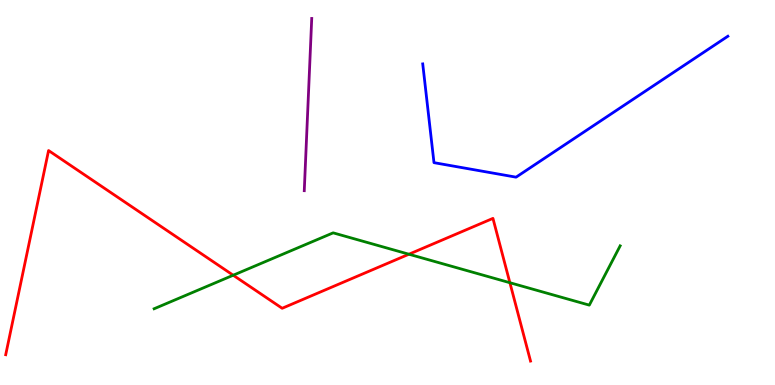[{'lines': ['blue', 'red'], 'intersections': []}, {'lines': ['green', 'red'], 'intersections': [{'x': 3.01, 'y': 2.85}, {'x': 5.28, 'y': 3.4}, {'x': 6.58, 'y': 2.66}]}, {'lines': ['purple', 'red'], 'intersections': []}, {'lines': ['blue', 'green'], 'intersections': []}, {'lines': ['blue', 'purple'], 'intersections': []}, {'lines': ['green', 'purple'], 'intersections': []}]